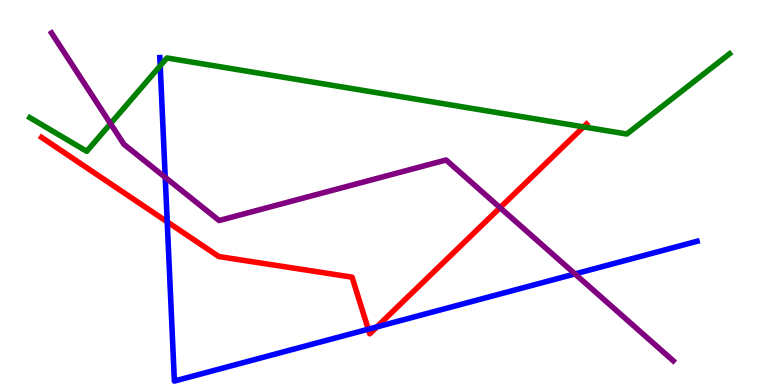[{'lines': ['blue', 'red'], 'intersections': [{'x': 2.16, 'y': 4.24}, {'x': 4.75, 'y': 1.45}, {'x': 4.86, 'y': 1.51}]}, {'lines': ['green', 'red'], 'intersections': [{'x': 7.53, 'y': 6.7}]}, {'lines': ['purple', 'red'], 'intersections': [{'x': 6.45, 'y': 4.61}]}, {'lines': ['blue', 'green'], 'intersections': [{'x': 2.07, 'y': 8.29}]}, {'lines': ['blue', 'purple'], 'intersections': [{'x': 2.13, 'y': 5.39}, {'x': 7.42, 'y': 2.88}]}, {'lines': ['green', 'purple'], 'intersections': [{'x': 1.43, 'y': 6.79}]}]